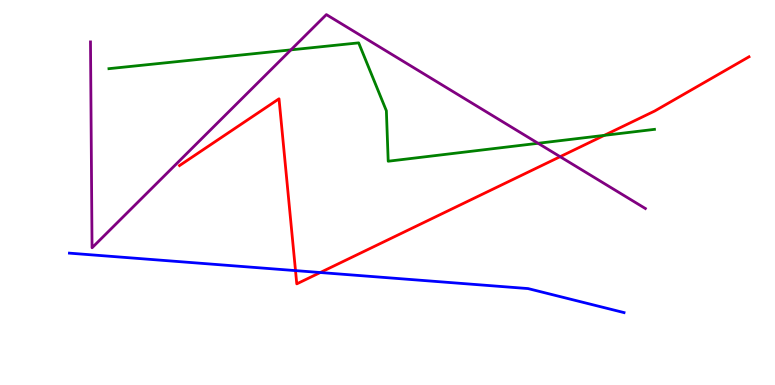[{'lines': ['blue', 'red'], 'intersections': [{'x': 3.81, 'y': 2.97}, {'x': 4.13, 'y': 2.92}]}, {'lines': ['green', 'red'], 'intersections': [{'x': 7.8, 'y': 6.48}]}, {'lines': ['purple', 'red'], 'intersections': [{'x': 7.23, 'y': 5.93}]}, {'lines': ['blue', 'green'], 'intersections': []}, {'lines': ['blue', 'purple'], 'intersections': []}, {'lines': ['green', 'purple'], 'intersections': [{'x': 3.75, 'y': 8.7}, {'x': 6.94, 'y': 6.28}]}]